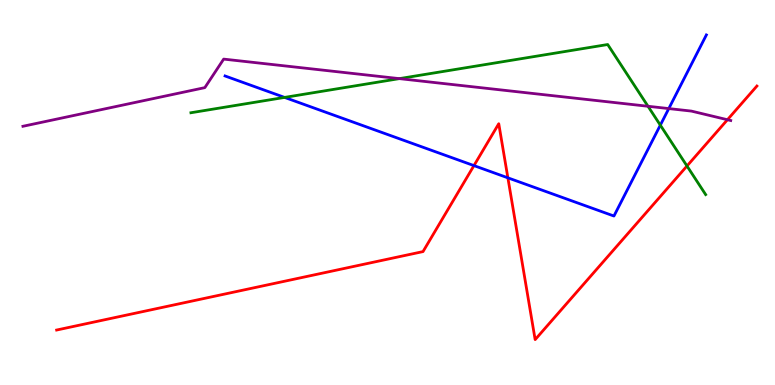[{'lines': ['blue', 'red'], 'intersections': [{'x': 6.12, 'y': 5.7}, {'x': 6.55, 'y': 5.38}]}, {'lines': ['green', 'red'], 'intersections': [{'x': 8.86, 'y': 5.69}]}, {'lines': ['purple', 'red'], 'intersections': [{'x': 9.39, 'y': 6.89}]}, {'lines': ['blue', 'green'], 'intersections': [{'x': 3.67, 'y': 7.47}, {'x': 8.52, 'y': 6.75}]}, {'lines': ['blue', 'purple'], 'intersections': [{'x': 8.63, 'y': 7.18}]}, {'lines': ['green', 'purple'], 'intersections': [{'x': 5.15, 'y': 7.96}, {'x': 8.36, 'y': 7.24}]}]